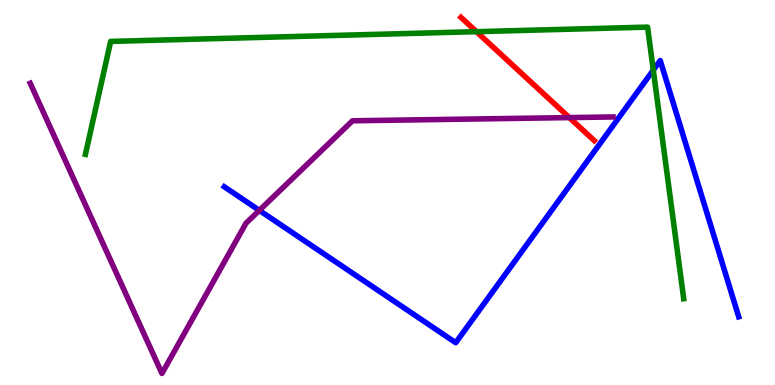[{'lines': ['blue', 'red'], 'intersections': []}, {'lines': ['green', 'red'], 'intersections': [{'x': 6.15, 'y': 9.18}]}, {'lines': ['purple', 'red'], 'intersections': [{'x': 7.35, 'y': 6.95}]}, {'lines': ['blue', 'green'], 'intersections': [{'x': 8.43, 'y': 8.18}]}, {'lines': ['blue', 'purple'], 'intersections': [{'x': 3.35, 'y': 4.54}]}, {'lines': ['green', 'purple'], 'intersections': []}]